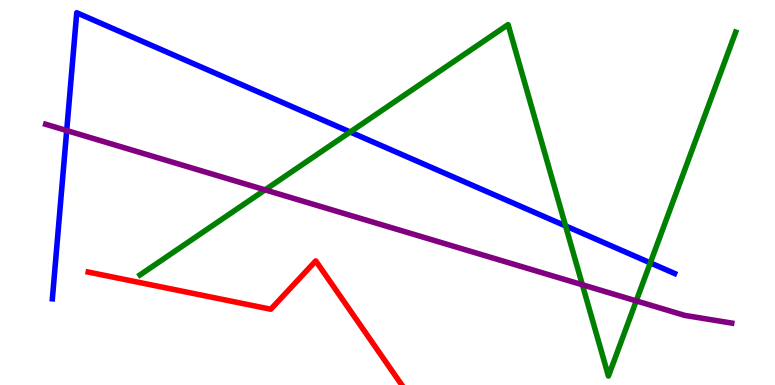[{'lines': ['blue', 'red'], 'intersections': []}, {'lines': ['green', 'red'], 'intersections': []}, {'lines': ['purple', 'red'], 'intersections': []}, {'lines': ['blue', 'green'], 'intersections': [{'x': 4.52, 'y': 6.57}, {'x': 7.3, 'y': 4.13}, {'x': 8.39, 'y': 3.17}]}, {'lines': ['blue', 'purple'], 'intersections': [{'x': 0.861, 'y': 6.61}]}, {'lines': ['green', 'purple'], 'intersections': [{'x': 3.42, 'y': 5.07}, {'x': 7.51, 'y': 2.6}, {'x': 8.21, 'y': 2.18}]}]